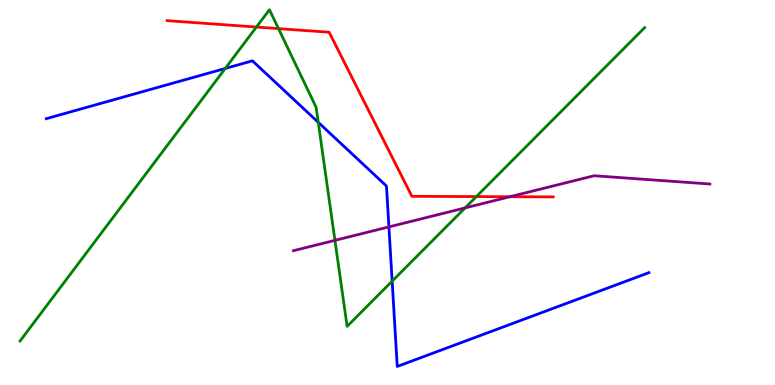[{'lines': ['blue', 'red'], 'intersections': []}, {'lines': ['green', 'red'], 'intersections': [{'x': 3.31, 'y': 9.3}, {'x': 3.59, 'y': 9.26}, {'x': 6.15, 'y': 4.89}]}, {'lines': ['purple', 'red'], 'intersections': [{'x': 6.58, 'y': 4.89}]}, {'lines': ['blue', 'green'], 'intersections': [{'x': 2.91, 'y': 8.22}, {'x': 4.11, 'y': 6.82}, {'x': 5.06, 'y': 2.7}]}, {'lines': ['blue', 'purple'], 'intersections': [{'x': 5.02, 'y': 4.11}]}, {'lines': ['green', 'purple'], 'intersections': [{'x': 4.32, 'y': 3.76}, {'x': 6.0, 'y': 4.6}]}]